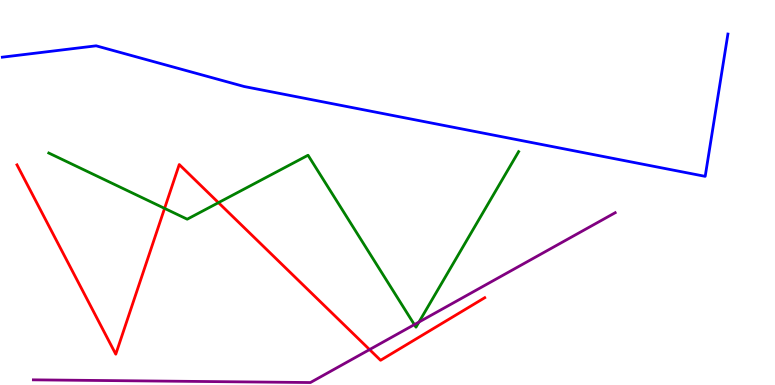[{'lines': ['blue', 'red'], 'intersections': []}, {'lines': ['green', 'red'], 'intersections': [{'x': 2.12, 'y': 4.59}, {'x': 2.82, 'y': 4.74}]}, {'lines': ['purple', 'red'], 'intersections': [{'x': 4.77, 'y': 0.92}]}, {'lines': ['blue', 'green'], 'intersections': []}, {'lines': ['blue', 'purple'], 'intersections': []}, {'lines': ['green', 'purple'], 'intersections': [{'x': 5.35, 'y': 1.57}, {'x': 5.41, 'y': 1.64}]}]